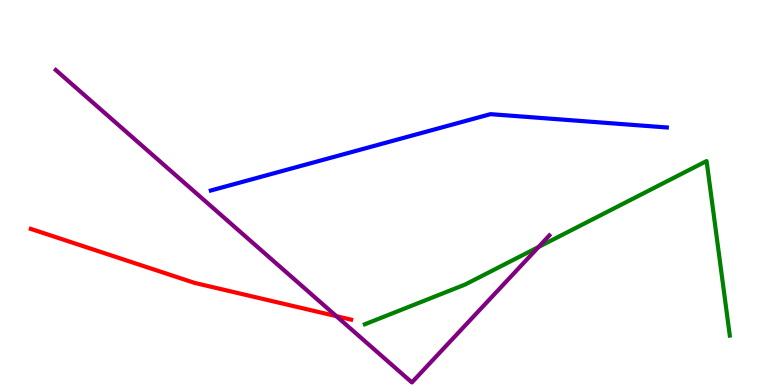[{'lines': ['blue', 'red'], 'intersections': []}, {'lines': ['green', 'red'], 'intersections': []}, {'lines': ['purple', 'red'], 'intersections': [{'x': 4.34, 'y': 1.79}]}, {'lines': ['blue', 'green'], 'intersections': []}, {'lines': ['blue', 'purple'], 'intersections': []}, {'lines': ['green', 'purple'], 'intersections': [{'x': 6.95, 'y': 3.58}]}]